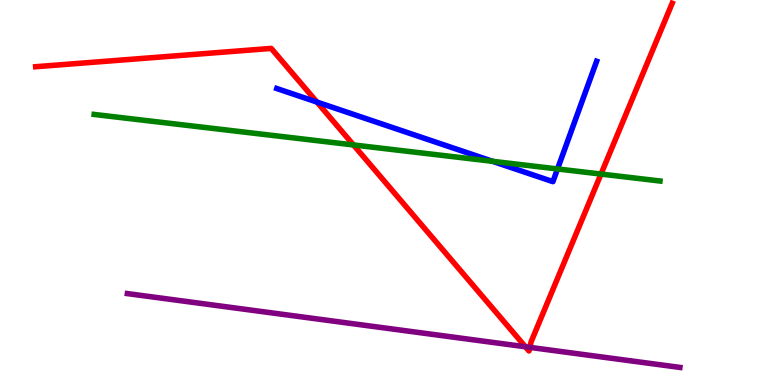[{'lines': ['blue', 'red'], 'intersections': [{'x': 4.09, 'y': 7.35}]}, {'lines': ['green', 'red'], 'intersections': [{'x': 4.56, 'y': 6.24}, {'x': 7.75, 'y': 5.48}]}, {'lines': ['purple', 'red'], 'intersections': [{'x': 6.78, 'y': 0.993}, {'x': 6.84, 'y': 0.978}]}, {'lines': ['blue', 'green'], 'intersections': [{'x': 6.36, 'y': 5.81}, {'x': 7.19, 'y': 5.61}]}, {'lines': ['blue', 'purple'], 'intersections': []}, {'lines': ['green', 'purple'], 'intersections': []}]